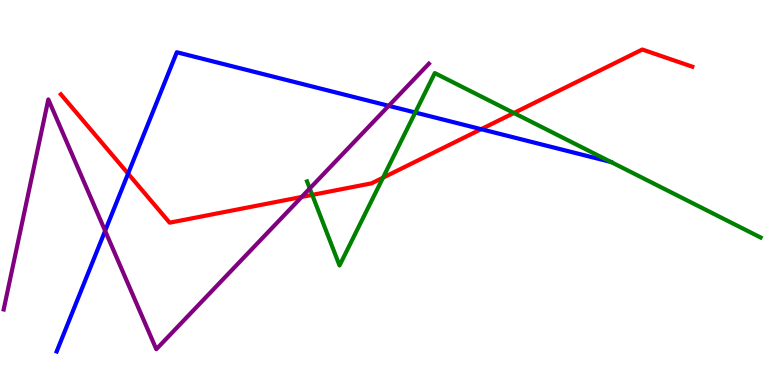[{'lines': ['blue', 'red'], 'intersections': [{'x': 1.65, 'y': 5.49}, {'x': 6.21, 'y': 6.64}]}, {'lines': ['green', 'red'], 'intersections': [{'x': 4.03, 'y': 4.94}, {'x': 4.94, 'y': 5.38}, {'x': 6.63, 'y': 7.07}]}, {'lines': ['purple', 'red'], 'intersections': [{'x': 3.89, 'y': 4.88}]}, {'lines': ['blue', 'green'], 'intersections': [{'x': 5.36, 'y': 7.08}]}, {'lines': ['blue', 'purple'], 'intersections': [{'x': 1.36, 'y': 4.0}, {'x': 5.02, 'y': 7.25}]}, {'lines': ['green', 'purple'], 'intersections': [{'x': 4.0, 'y': 5.1}]}]